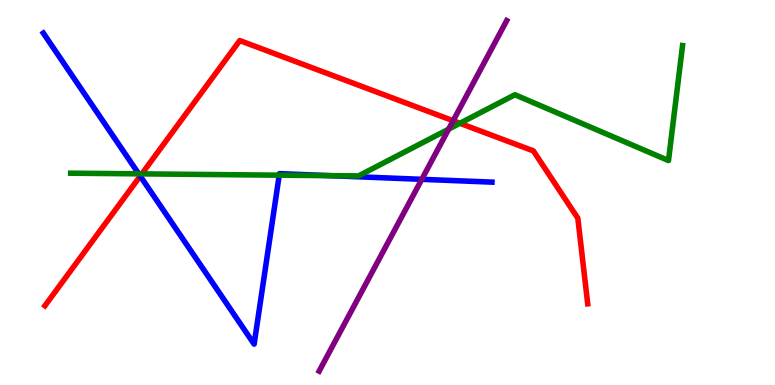[{'lines': ['blue', 'red'], 'intersections': [{'x': 1.81, 'y': 5.43}]}, {'lines': ['green', 'red'], 'intersections': [{'x': 1.83, 'y': 5.48}, {'x': 5.93, 'y': 6.8}]}, {'lines': ['purple', 'red'], 'intersections': [{'x': 5.85, 'y': 6.86}]}, {'lines': ['blue', 'green'], 'intersections': [{'x': 1.79, 'y': 5.48}, {'x': 3.6, 'y': 5.45}, {'x': 4.26, 'y': 5.44}]}, {'lines': ['blue', 'purple'], 'intersections': [{'x': 5.44, 'y': 5.34}]}, {'lines': ['green', 'purple'], 'intersections': [{'x': 5.79, 'y': 6.65}]}]